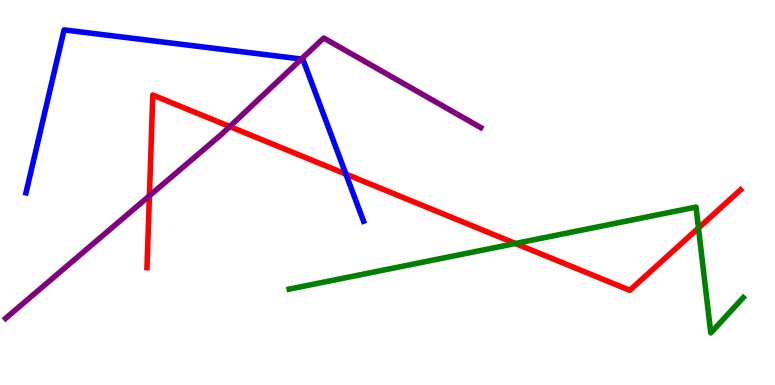[{'lines': ['blue', 'red'], 'intersections': [{'x': 4.46, 'y': 5.48}]}, {'lines': ['green', 'red'], 'intersections': [{'x': 6.65, 'y': 3.68}, {'x': 9.01, 'y': 4.08}]}, {'lines': ['purple', 'red'], 'intersections': [{'x': 1.93, 'y': 4.91}, {'x': 2.96, 'y': 6.71}]}, {'lines': ['blue', 'green'], 'intersections': []}, {'lines': ['blue', 'purple'], 'intersections': [{'x': 3.89, 'y': 8.47}]}, {'lines': ['green', 'purple'], 'intersections': []}]